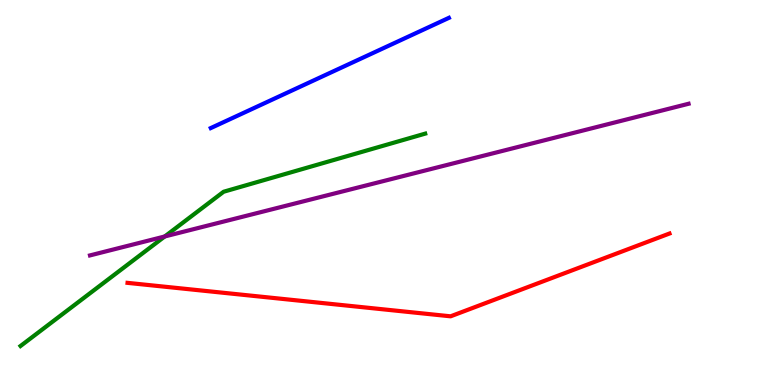[{'lines': ['blue', 'red'], 'intersections': []}, {'lines': ['green', 'red'], 'intersections': []}, {'lines': ['purple', 'red'], 'intersections': []}, {'lines': ['blue', 'green'], 'intersections': []}, {'lines': ['blue', 'purple'], 'intersections': []}, {'lines': ['green', 'purple'], 'intersections': [{'x': 2.13, 'y': 3.86}]}]